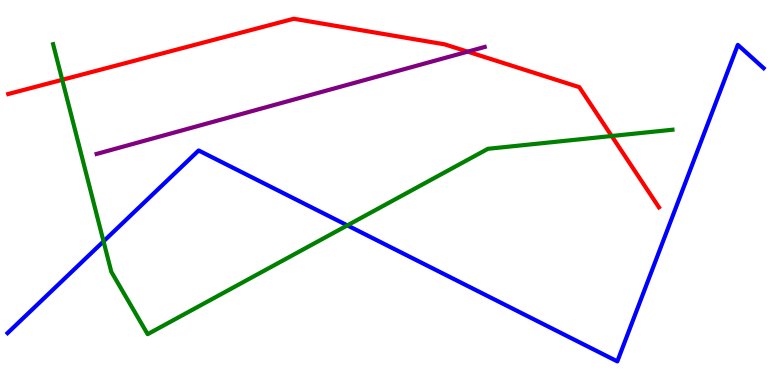[{'lines': ['blue', 'red'], 'intersections': []}, {'lines': ['green', 'red'], 'intersections': [{'x': 0.803, 'y': 7.93}, {'x': 7.89, 'y': 6.47}]}, {'lines': ['purple', 'red'], 'intersections': [{'x': 6.03, 'y': 8.66}]}, {'lines': ['blue', 'green'], 'intersections': [{'x': 1.34, 'y': 3.73}, {'x': 4.48, 'y': 4.15}]}, {'lines': ['blue', 'purple'], 'intersections': []}, {'lines': ['green', 'purple'], 'intersections': []}]